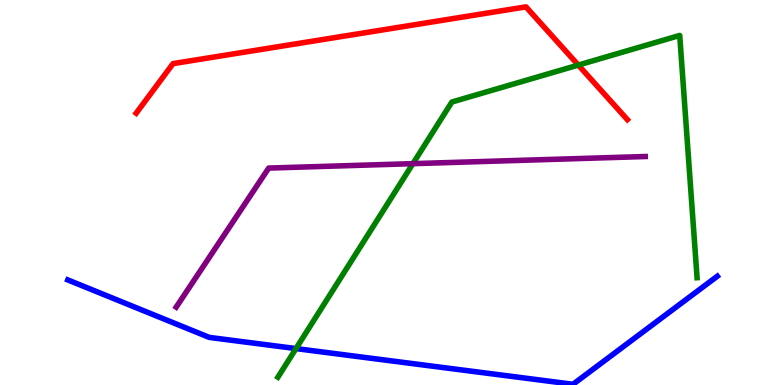[{'lines': ['blue', 'red'], 'intersections': []}, {'lines': ['green', 'red'], 'intersections': [{'x': 7.46, 'y': 8.31}]}, {'lines': ['purple', 'red'], 'intersections': []}, {'lines': ['blue', 'green'], 'intersections': [{'x': 3.82, 'y': 0.946}]}, {'lines': ['blue', 'purple'], 'intersections': []}, {'lines': ['green', 'purple'], 'intersections': [{'x': 5.33, 'y': 5.75}]}]